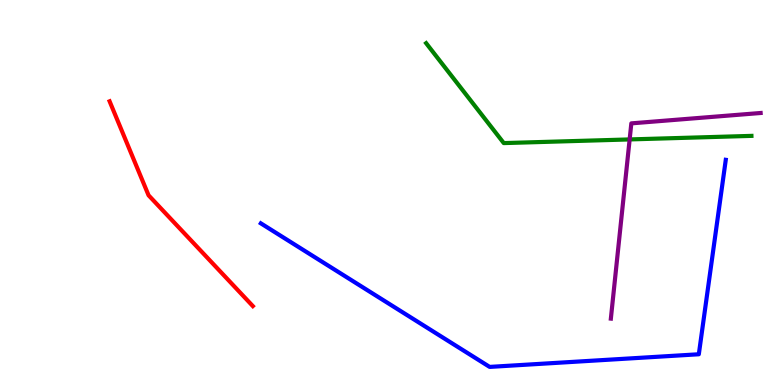[{'lines': ['blue', 'red'], 'intersections': []}, {'lines': ['green', 'red'], 'intersections': []}, {'lines': ['purple', 'red'], 'intersections': []}, {'lines': ['blue', 'green'], 'intersections': []}, {'lines': ['blue', 'purple'], 'intersections': []}, {'lines': ['green', 'purple'], 'intersections': [{'x': 8.12, 'y': 6.38}]}]